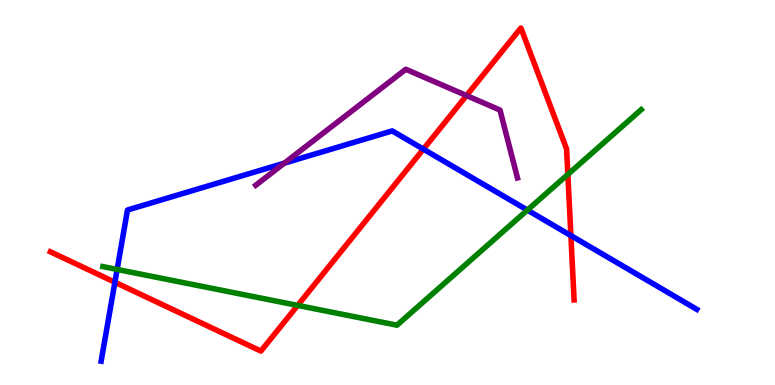[{'lines': ['blue', 'red'], 'intersections': [{'x': 1.48, 'y': 2.67}, {'x': 5.46, 'y': 6.13}, {'x': 7.37, 'y': 3.88}]}, {'lines': ['green', 'red'], 'intersections': [{'x': 3.84, 'y': 2.07}, {'x': 7.33, 'y': 5.47}]}, {'lines': ['purple', 'red'], 'intersections': [{'x': 6.02, 'y': 7.52}]}, {'lines': ['blue', 'green'], 'intersections': [{'x': 1.51, 'y': 3.0}, {'x': 6.81, 'y': 4.54}]}, {'lines': ['blue', 'purple'], 'intersections': [{'x': 3.67, 'y': 5.76}]}, {'lines': ['green', 'purple'], 'intersections': []}]